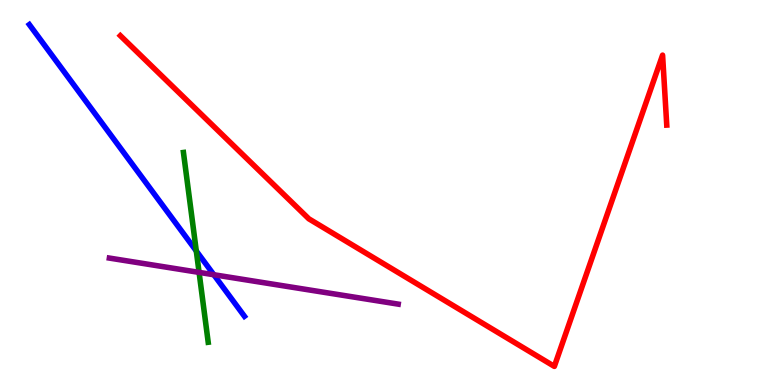[{'lines': ['blue', 'red'], 'intersections': []}, {'lines': ['green', 'red'], 'intersections': []}, {'lines': ['purple', 'red'], 'intersections': []}, {'lines': ['blue', 'green'], 'intersections': [{'x': 2.53, 'y': 3.48}]}, {'lines': ['blue', 'purple'], 'intersections': [{'x': 2.76, 'y': 2.86}]}, {'lines': ['green', 'purple'], 'intersections': [{'x': 2.57, 'y': 2.93}]}]